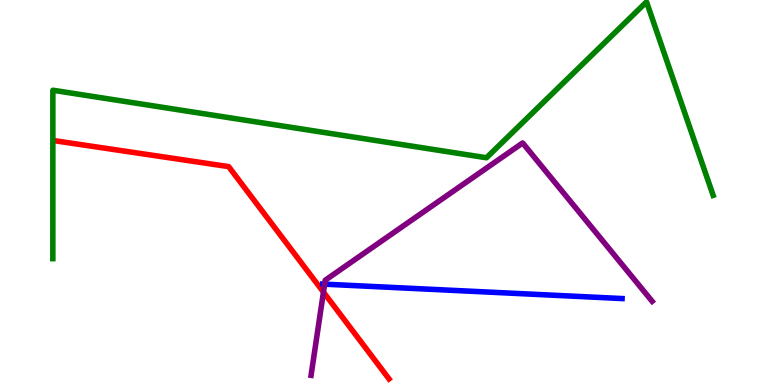[{'lines': ['blue', 'red'], 'intersections': []}, {'lines': ['green', 'red'], 'intersections': []}, {'lines': ['purple', 'red'], 'intersections': [{'x': 4.17, 'y': 2.41}]}, {'lines': ['blue', 'green'], 'intersections': []}, {'lines': ['blue', 'purple'], 'intersections': [{'x': 4.19, 'y': 2.62}]}, {'lines': ['green', 'purple'], 'intersections': []}]